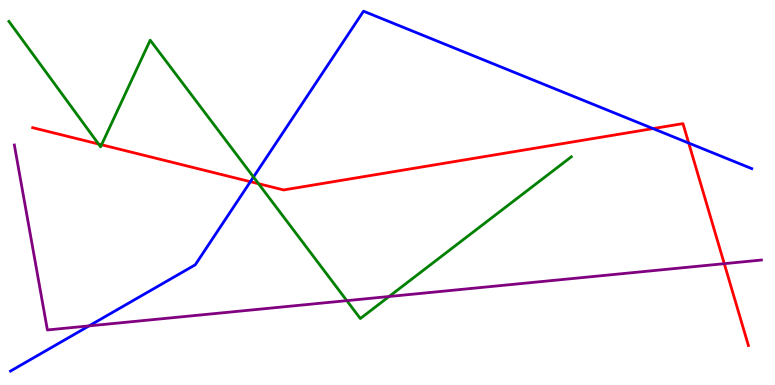[{'lines': ['blue', 'red'], 'intersections': [{'x': 3.23, 'y': 5.28}, {'x': 8.43, 'y': 6.66}, {'x': 8.89, 'y': 6.28}]}, {'lines': ['green', 'red'], 'intersections': [{'x': 1.27, 'y': 6.26}, {'x': 1.31, 'y': 6.24}, {'x': 3.34, 'y': 5.23}]}, {'lines': ['purple', 'red'], 'intersections': [{'x': 9.35, 'y': 3.15}]}, {'lines': ['blue', 'green'], 'intersections': [{'x': 3.27, 'y': 5.4}]}, {'lines': ['blue', 'purple'], 'intersections': [{'x': 1.15, 'y': 1.54}]}, {'lines': ['green', 'purple'], 'intersections': [{'x': 4.47, 'y': 2.19}, {'x': 5.02, 'y': 2.3}]}]